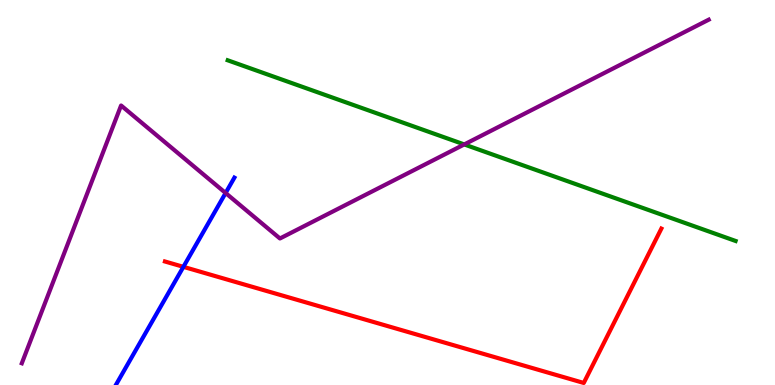[{'lines': ['blue', 'red'], 'intersections': [{'x': 2.37, 'y': 3.07}]}, {'lines': ['green', 'red'], 'intersections': []}, {'lines': ['purple', 'red'], 'intersections': []}, {'lines': ['blue', 'green'], 'intersections': []}, {'lines': ['blue', 'purple'], 'intersections': [{'x': 2.91, 'y': 4.99}]}, {'lines': ['green', 'purple'], 'intersections': [{'x': 5.99, 'y': 6.25}]}]